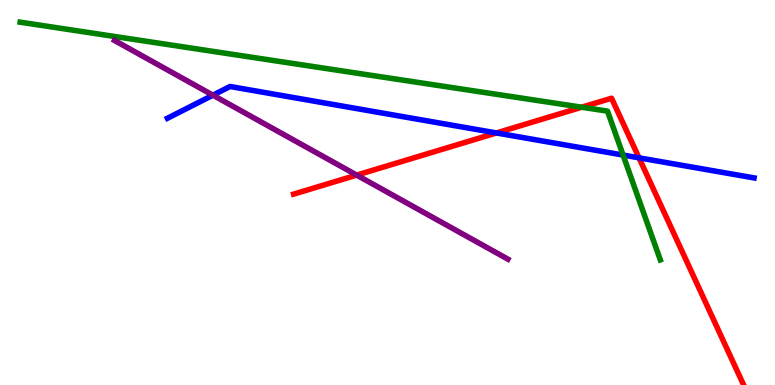[{'lines': ['blue', 'red'], 'intersections': [{'x': 6.41, 'y': 6.55}, {'x': 8.25, 'y': 5.9}]}, {'lines': ['green', 'red'], 'intersections': [{'x': 7.51, 'y': 7.22}]}, {'lines': ['purple', 'red'], 'intersections': [{'x': 4.6, 'y': 5.45}]}, {'lines': ['blue', 'green'], 'intersections': [{'x': 8.04, 'y': 5.97}]}, {'lines': ['blue', 'purple'], 'intersections': [{'x': 2.75, 'y': 7.53}]}, {'lines': ['green', 'purple'], 'intersections': []}]